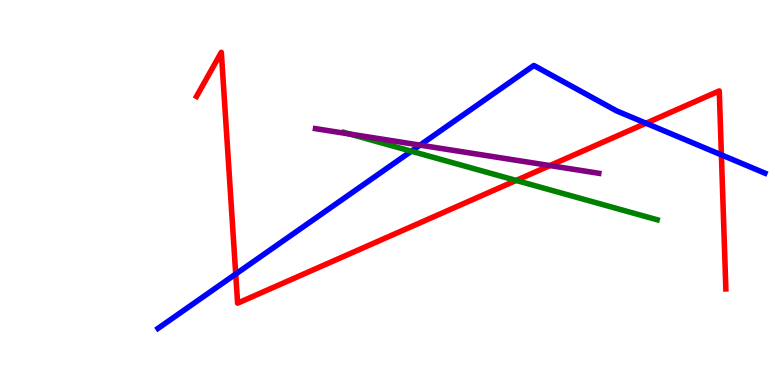[{'lines': ['blue', 'red'], 'intersections': [{'x': 3.04, 'y': 2.88}, {'x': 8.34, 'y': 6.8}, {'x': 9.31, 'y': 5.98}]}, {'lines': ['green', 'red'], 'intersections': [{'x': 6.66, 'y': 5.31}]}, {'lines': ['purple', 'red'], 'intersections': [{'x': 7.1, 'y': 5.7}]}, {'lines': ['blue', 'green'], 'intersections': [{'x': 5.31, 'y': 6.07}]}, {'lines': ['blue', 'purple'], 'intersections': [{'x': 5.42, 'y': 6.23}]}, {'lines': ['green', 'purple'], 'intersections': [{'x': 4.52, 'y': 6.52}]}]